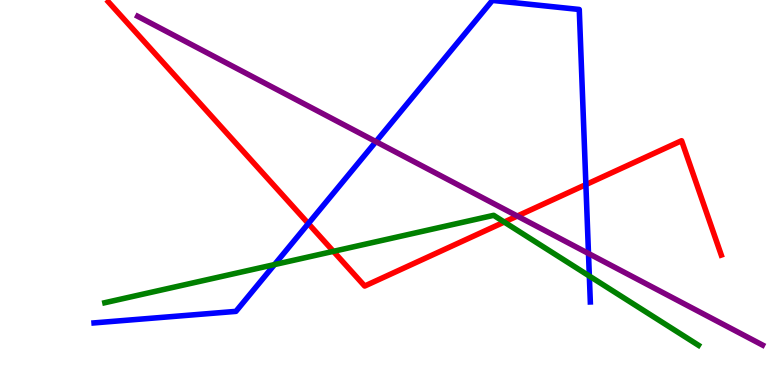[{'lines': ['blue', 'red'], 'intersections': [{'x': 3.98, 'y': 4.19}, {'x': 7.56, 'y': 5.21}]}, {'lines': ['green', 'red'], 'intersections': [{'x': 4.3, 'y': 3.47}, {'x': 6.51, 'y': 4.23}]}, {'lines': ['purple', 'red'], 'intersections': [{'x': 6.68, 'y': 4.39}]}, {'lines': ['blue', 'green'], 'intersections': [{'x': 3.54, 'y': 3.13}, {'x': 7.6, 'y': 2.83}]}, {'lines': ['blue', 'purple'], 'intersections': [{'x': 4.85, 'y': 6.32}, {'x': 7.59, 'y': 3.42}]}, {'lines': ['green', 'purple'], 'intersections': []}]